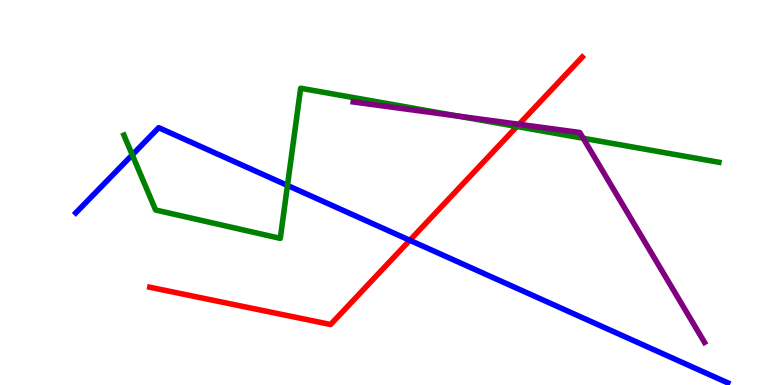[{'lines': ['blue', 'red'], 'intersections': [{'x': 5.29, 'y': 3.76}]}, {'lines': ['green', 'red'], 'intersections': [{'x': 6.67, 'y': 6.71}]}, {'lines': ['purple', 'red'], 'intersections': [{'x': 6.7, 'y': 6.77}]}, {'lines': ['blue', 'green'], 'intersections': [{'x': 1.71, 'y': 5.98}, {'x': 3.71, 'y': 5.18}]}, {'lines': ['blue', 'purple'], 'intersections': []}, {'lines': ['green', 'purple'], 'intersections': [{'x': 5.9, 'y': 6.99}, {'x': 7.52, 'y': 6.41}]}]